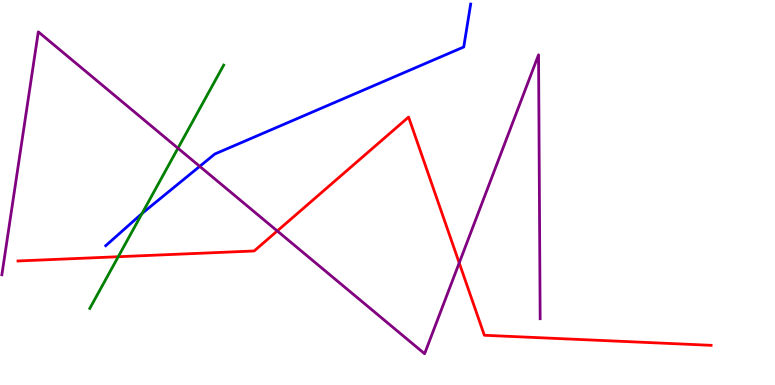[{'lines': ['blue', 'red'], 'intersections': []}, {'lines': ['green', 'red'], 'intersections': [{'x': 1.53, 'y': 3.33}]}, {'lines': ['purple', 'red'], 'intersections': [{'x': 3.58, 'y': 4.0}, {'x': 5.93, 'y': 3.17}]}, {'lines': ['blue', 'green'], 'intersections': [{'x': 1.83, 'y': 4.46}]}, {'lines': ['blue', 'purple'], 'intersections': [{'x': 2.58, 'y': 5.68}]}, {'lines': ['green', 'purple'], 'intersections': [{'x': 2.3, 'y': 6.15}]}]